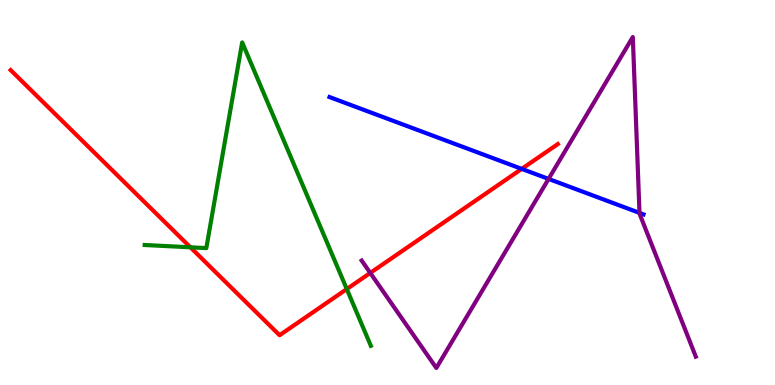[{'lines': ['blue', 'red'], 'intersections': [{'x': 6.73, 'y': 5.61}]}, {'lines': ['green', 'red'], 'intersections': [{'x': 2.46, 'y': 3.58}, {'x': 4.47, 'y': 2.49}]}, {'lines': ['purple', 'red'], 'intersections': [{'x': 4.78, 'y': 2.91}]}, {'lines': ['blue', 'green'], 'intersections': []}, {'lines': ['blue', 'purple'], 'intersections': [{'x': 7.08, 'y': 5.35}, {'x': 8.25, 'y': 4.47}]}, {'lines': ['green', 'purple'], 'intersections': []}]